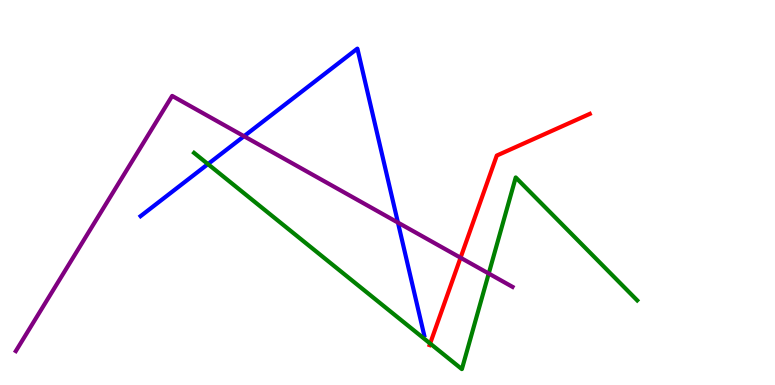[{'lines': ['blue', 'red'], 'intersections': []}, {'lines': ['green', 'red'], 'intersections': [{'x': 5.55, 'y': 1.08}]}, {'lines': ['purple', 'red'], 'intersections': [{'x': 5.94, 'y': 3.31}]}, {'lines': ['blue', 'green'], 'intersections': [{'x': 2.68, 'y': 5.74}]}, {'lines': ['blue', 'purple'], 'intersections': [{'x': 3.15, 'y': 6.46}, {'x': 5.13, 'y': 4.22}]}, {'lines': ['green', 'purple'], 'intersections': [{'x': 6.31, 'y': 2.9}]}]